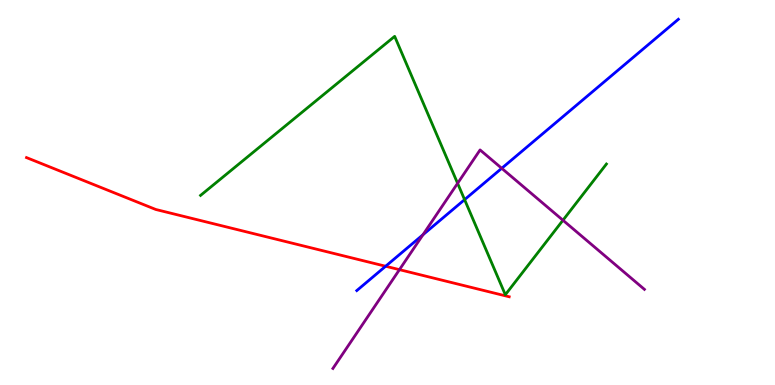[{'lines': ['blue', 'red'], 'intersections': [{'x': 4.98, 'y': 3.08}]}, {'lines': ['green', 'red'], 'intersections': []}, {'lines': ['purple', 'red'], 'intersections': [{'x': 5.15, 'y': 3.0}]}, {'lines': ['blue', 'green'], 'intersections': [{'x': 5.99, 'y': 4.81}]}, {'lines': ['blue', 'purple'], 'intersections': [{'x': 5.46, 'y': 3.9}, {'x': 6.47, 'y': 5.63}]}, {'lines': ['green', 'purple'], 'intersections': [{'x': 5.9, 'y': 5.24}, {'x': 7.26, 'y': 4.28}]}]